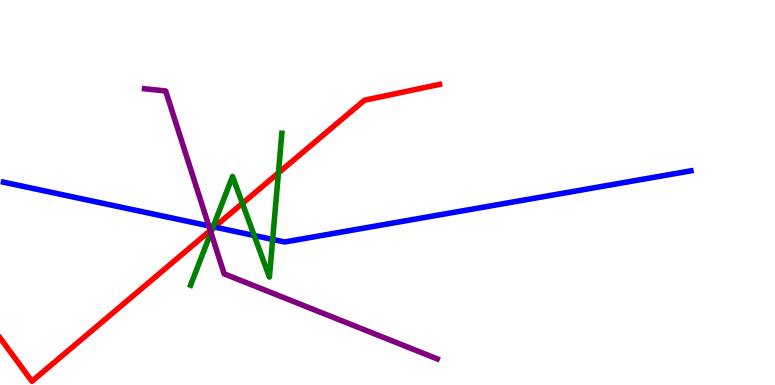[{'lines': ['blue', 'red'], 'intersections': [{'x': 2.77, 'y': 4.1}]}, {'lines': ['green', 'red'], 'intersections': [{'x': 2.74, 'y': 4.06}, {'x': 3.13, 'y': 4.72}, {'x': 3.59, 'y': 5.51}]}, {'lines': ['purple', 'red'], 'intersections': [{'x': 2.71, 'y': 4.01}]}, {'lines': ['blue', 'green'], 'intersections': [{'x': 2.75, 'y': 4.11}, {'x': 3.28, 'y': 3.88}, {'x': 3.52, 'y': 3.78}]}, {'lines': ['blue', 'purple'], 'intersections': [{'x': 2.69, 'y': 4.13}]}, {'lines': ['green', 'purple'], 'intersections': [{'x': 2.72, 'y': 3.96}]}]